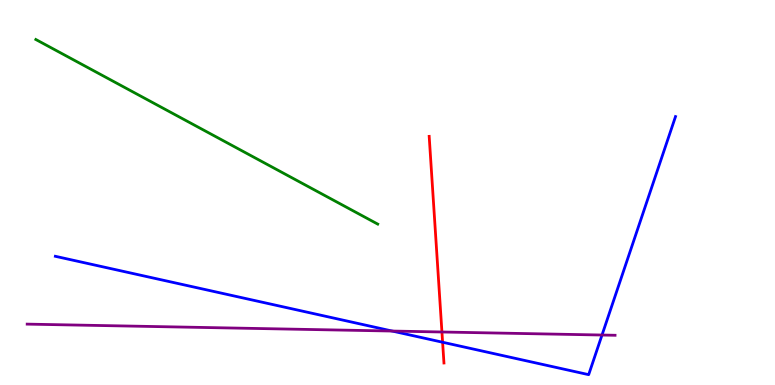[{'lines': ['blue', 'red'], 'intersections': [{'x': 5.71, 'y': 1.11}]}, {'lines': ['green', 'red'], 'intersections': []}, {'lines': ['purple', 'red'], 'intersections': [{'x': 5.7, 'y': 1.38}]}, {'lines': ['blue', 'green'], 'intersections': []}, {'lines': ['blue', 'purple'], 'intersections': [{'x': 5.06, 'y': 1.4}, {'x': 7.77, 'y': 1.3}]}, {'lines': ['green', 'purple'], 'intersections': []}]